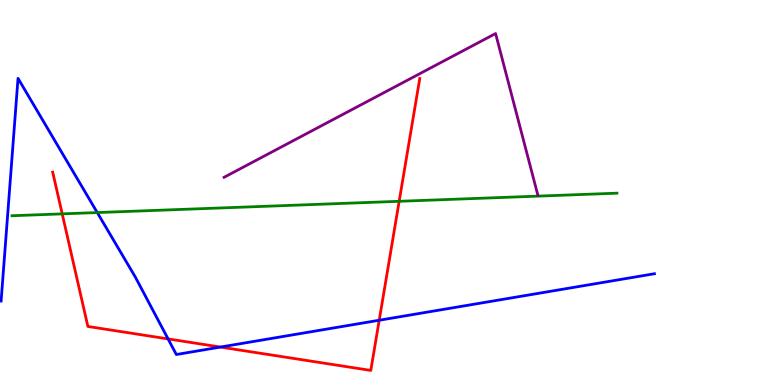[{'lines': ['blue', 'red'], 'intersections': [{'x': 2.17, 'y': 1.2}, {'x': 2.84, 'y': 0.985}, {'x': 4.89, 'y': 1.68}]}, {'lines': ['green', 'red'], 'intersections': [{'x': 0.803, 'y': 4.45}, {'x': 5.15, 'y': 4.77}]}, {'lines': ['purple', 'red'], 'intersections': []}, {'lines': ['blue', 'green'], 'intersections': [{'x': 1.25, 'y': 4.48}]}, {'lines': ['blue', 'purple'], 'intersections': []}, {'lines': ['green', 'purple'], 'intersections': []}]